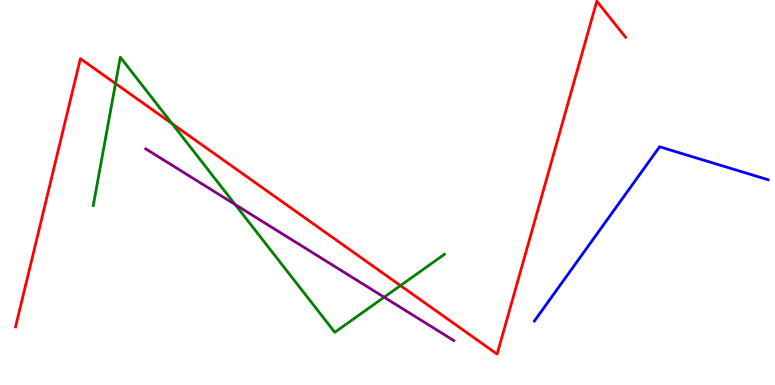[{'lines': ['blue', 'red'], 'intersections': []}, {'lines': ['green', 'red'], 'intersections': [{'x': 1.49, 'y': 7.83}, {'x': 2.22, 'y': 6.79}, {'x': 5.17, 'y': 2.58}]}, {'lines': ['purple', 'red'], 'intersections': []}, {'lines': ['blue', 'green'], 'intersections': []}, {'lines': ['blue', 'purple'], 'intersections': []}, {'lines': ['green', 'purple'], 'intersections': [{'x': 3.03, 'y': 4.69}, {'x': 4.96, 'y': 2.28}]}]